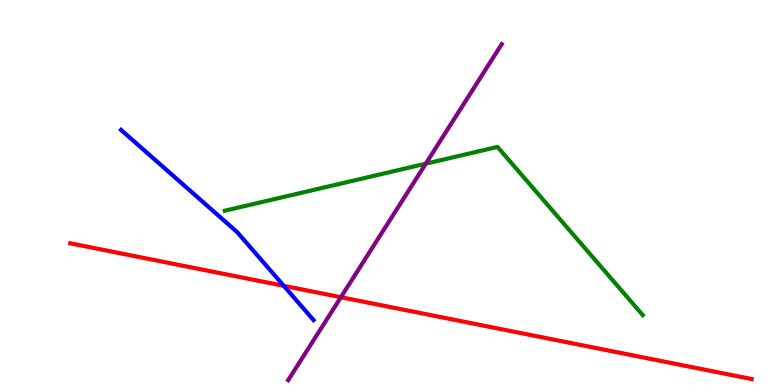[{'lines': ['blue', 'red'], 'intersections': [{'x': 3.66, 'y': 2.58}]}, {'lines': ['green', 'red'], 'intersections': []}, {'lines': ['purple', 'red'], 'intersections': [{'x': 4.4, 'y': 2.28}]}, {'lines': ['blue', 'green'], 'intersections': []}, {'lines': ['blue', 'purple'], 'intersections': []}, {'lines': ['green', 'purple'], 'intersections': [{'x': 5.49, 'y': 5.75}]}]